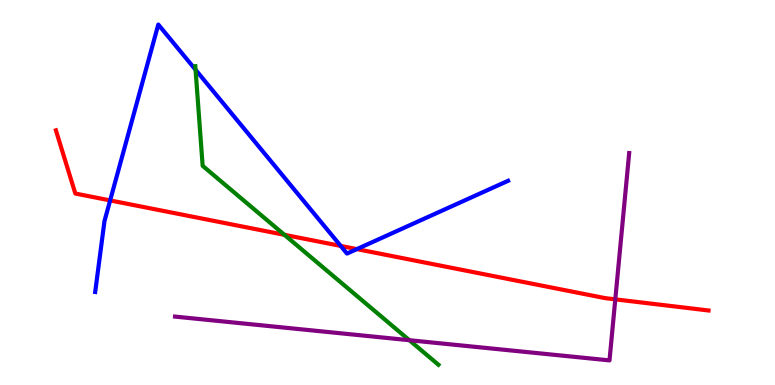[{'lines': ['blue', 'red'], 'intersections': [{'x': 1.42, 'y': 4.79}, {'x': 4.4, 'y': 3.61}, {'x': 4.6, 'y': 3.53}]}, {'lines': ['green', 'red'], 'intersections': [{'x': 3.67, 'y': 3.9}]}, {'lines': ['purple', 'red'], 'intersections': [{'x': 7.94, 'y': 2.22}]}, {'lines': ['blue', 'green'], 'intersections': [{'x': 2.52, 'y': 8.19}]}, {'lines': ['blue', 'purple'], 'intersections': []}, {'lines': ['green', 'purple'], 'intersections': [{'x': 5.28, 'y': 1.16}]}]